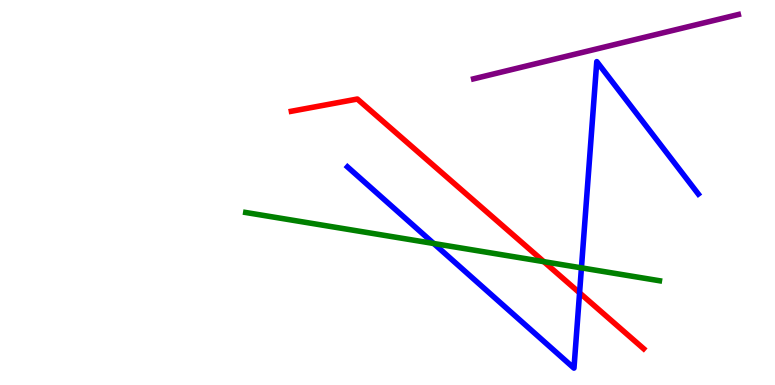[{'lines': ['blue', 'red'], 'intersections': [{'x': 7.48, 'y': 2.39}]}, {'lines': ['green', 'red'], 'intersections': [{'x': 7.02, 'y': 3.2}]}, {'lines': ['purple', 'red'], 'intersections': []}, {'lines': ['blue', 'green'], 'intersections': [{'x': 5.6, 'y': 3.68}, {'x': 7.5, 'y': 3.04}]}, {'lines': ['blue', 'purple'], 'intersections': []}, {'lines': ['green', 'purple'], 'intersections': []}]